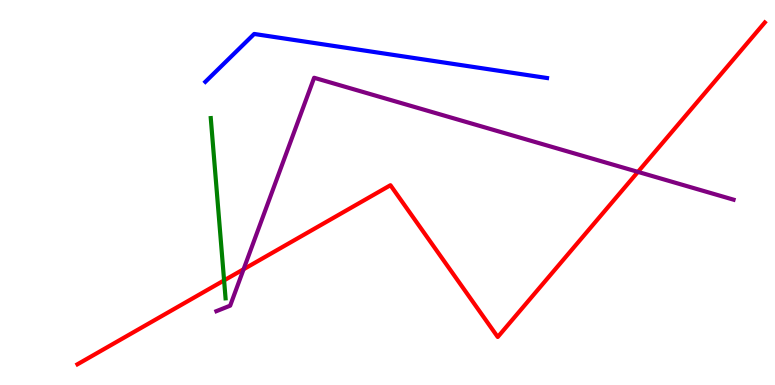[{'lines': ['blue', 'red'], 'intersections': []}, {'lines': ['green', 'red'], 'intersections': [{'x': 2.89, 'y': 2.72}]}, {'lines': ['purple', 'red'], 'intersections': [{'x': 3.14, 'y': 3.01}, {'x': 8.23, 'y': 5.54}]}, {'lines': ['blue', 'green'], 'intersections': []}, {'lines': ['blue', 'purple'], 'intersections': []}, {'lines': ['green', 'purple'], 'intersections': []}]